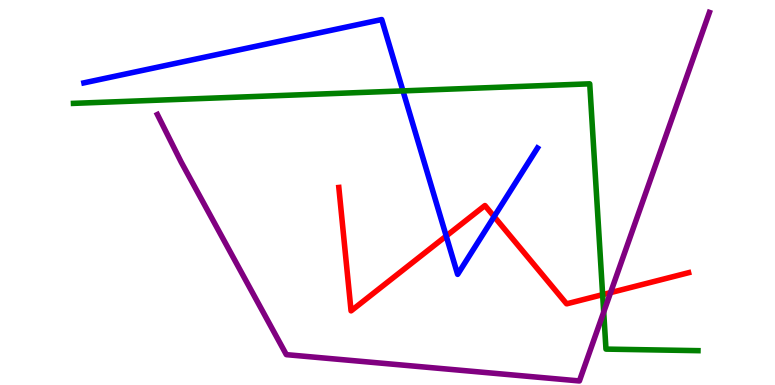[{'lines': ['blue', 'red'], 'intersections': [{'x': 5.76, 'y': 3.87}, {'x': 6.38, 'y': 4.37}]}, {'lines': ['green', 'red'], 'intersections': [{'x': 7.78, 'y': 2.35}]}, {'lines': ['purple', 'red'], 'intersections': [{'x': 7.88, 'y': 2.4}]}, {'lines': ['blue', 'green'], 'intersections': [{'x': 5.2, 'y': 7.64}]}, {'lines': ['blue', 'purple'], 'intersections': []}, {'lines': ['green', 'purple'], 'intersections': [{'x': 7.79, 'y': 1.89}]}]